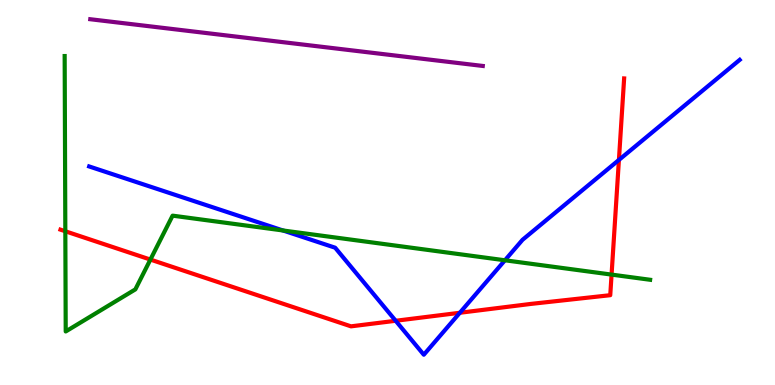[{'lines': ['blue', 'red'], 'intersections': [{'x': 5.11, 'y': 1.67}, {'x': 5.93, 'y': 1.88}, {'x': 7.99, 'y': 5.85}]}, {'lines': ['green', 'red'], 'intersections': [{'x': 0.843, 'y': 3.99}, {'x': 1.94, 'y': 3.26}, {'x': 7.89, 'y': 2.87}]}, {'lines': ['purple', 'red'], 'intersections': []}, {'lines': ['blue', 'green'], 'intersections': [{'x': 3.65, 'y': 4.01}, {'x': 6.52, 'y': 3.24}]}, {'lines': ['blue', 'purple'], 'intersections': []}, {'lines': ['green', 'purple'], 'intersections': []}]